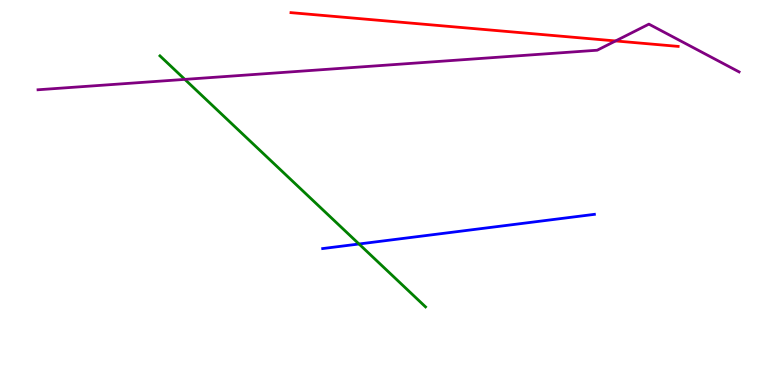[{'lines': ['blue', 'red'], 'intersections': []}, {'lines': ['green', 'red'], 'intersections': []}, {'lines': ['purple', 'red'], 'intersections': [{'x': 7.94, 'y': 8.94}]}, {'lines': ['blue', 'green'], 'intersections': [{'x': 4.63, 'y': 3.66}]}, {'lines': ['blue', 'purple'], 'intersections': []}, {'lines': ['green', 'purple'], 'intersections': [{'x': 2.38, 'y': 7.94}]}]